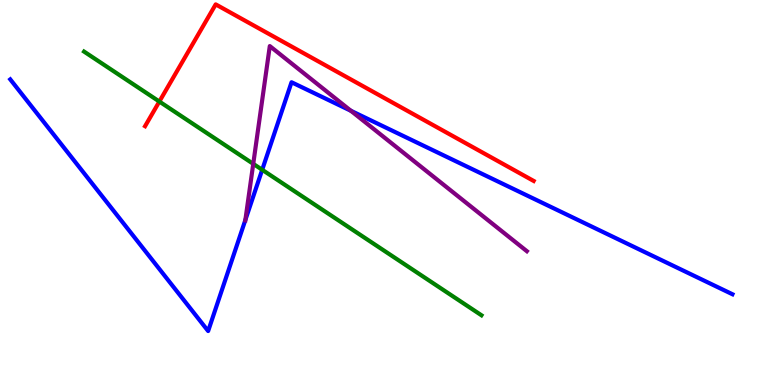[{'lines': ['blue', 'red'], 'intersections': []}, {'lines': ['green', 'red'], 'intersections': [{'x': 2.06, 'y': 7.36}]}, {'lines': ['purple', 'red'], 'intersections': []}, {'lines': ['blue', 'green'], 'intersections': [{'x': 3.38, 'y': 5.59}]}, {'lines': ['blue', 'purple'], 'intersections': [{'x': 3.17, 'y': 4.29}, {'x': 4.53, 'y': 7.12}]}, {'lines': ['green', 'purple'], 'intersections': [{'x': 3.27, 'y': 5.74}]}]